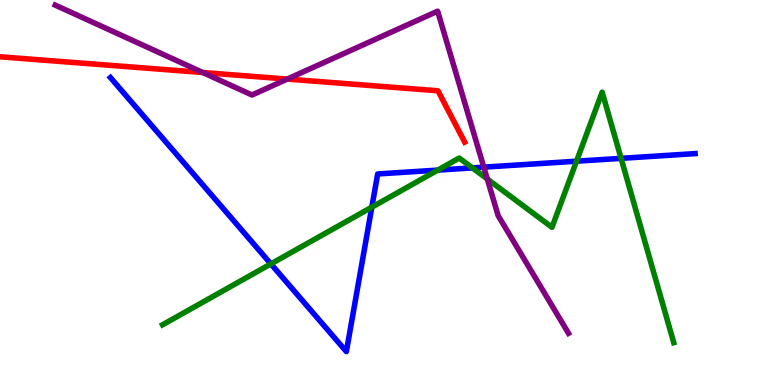[{'lines': ['blue', 'red'], 'intersections': []}, {'lines': ['green', 'red'], 'intersections': []}, {'lines': ['purple', 'red'], 'intersections': [{'x': 2.62, 'y': 8.12}, {'x': 3.71, 'y': 7.95}]}, {'lines': ['blue', 'green'], 'intersections': [{'x': 3.5, 'y': 3.15}, {'x': 4.8, 'y': 4.62}, {'x': 5.65, 'y': 5.58}, {'x': 6.1, 'y': 5.64}, {'x': 7.44, 'y': 5.81}, {'x': 8.01, 'y': 5.89}]}, {'lines': ['blue', 'purple'], 'intersections': [{'x': 6.24, 'y': 5.66}]}, {'lines': ['green', 'purple'], 'intersections': [{'x': 6.29, 'y': 5.35}]}]